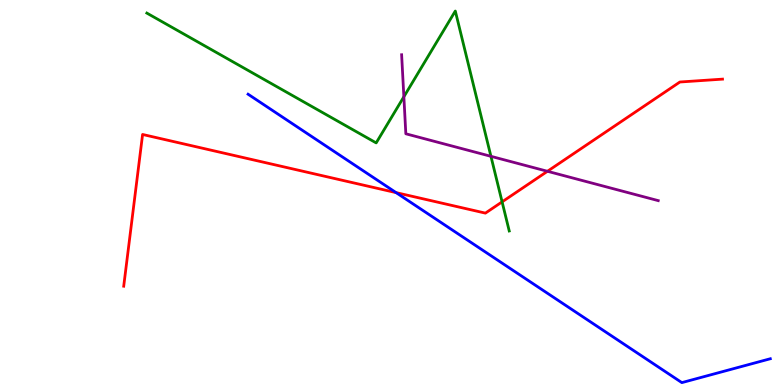[{'lines': ['blue', 'red'], 'intersections': [{'x': 5.11, 'y': 5.0}]}, {'lines': ['green', 'red'], 'intersections': [{'x': 6.48, 'y': 4.76}]}, {'lines': ['purple', 'red'], 'intersections': [{'x': 7.06, 'y': 5.55}]}, {'lines': ['blue', 'green'], 'intersections': []}, {'lines': ['blue', 'purple'], 'intersections': []}, {'lines': ['green', 'purple'], 'intersections': [{'x': 5.21, 'y': 7.49}, {'x': 6.33, 'y': 5.94}]}]